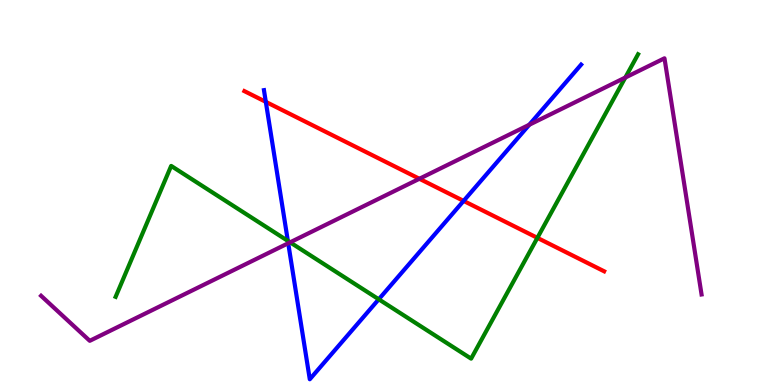[{'lines': ['blue', 'red'], 'intersections': [{'x': 3.43, 'y': 7.35}, {'x': 5.98, 'y': 4.78}]}, {'lines': ['green', 'red'], 'intersections': [{'x': 6.93, 'y': 3.82}]}, {'lines': ['purple', 'red'], 'intersections': [{'x': 5.41, 'y': 5.36}]}, {'lines': ['blue', 'green'], 'intersections': [{'x': 3.71, 'y': 3.74}, {'x': 4.89, 'y': 2.23}]}, {'lines': ['blue', 'purple'], 'intersections': [{'x': 3.72, 'y': 3.68}, {'x': 6.83, 'y': 6.76}]}, {'lines': ['green', 'purple'], 'intersections': [{'x': 3.74, 'y': 3.71}, {'x': 8.07, 'y': 7.99}]}]